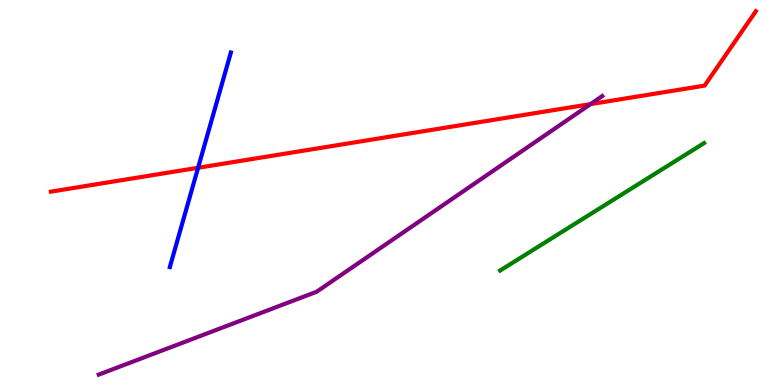[{'lines': ['blue', 'red'], 'intersections': [{'x': 2.56, 'y': 5.64}]}, {'lines': ['green', 'red'], 'intersections': []}, {'lines': ['purple', 'red'], 'intersections': [{'x': 7.62, 'y': 7.3}]}, {'lines': ['blue', 'green'], 'intersections': []}, {'lines': ['blue', 'purple'], 'intersections': []}, {'lines': ['green', 'purple'], 'intersections': []}]